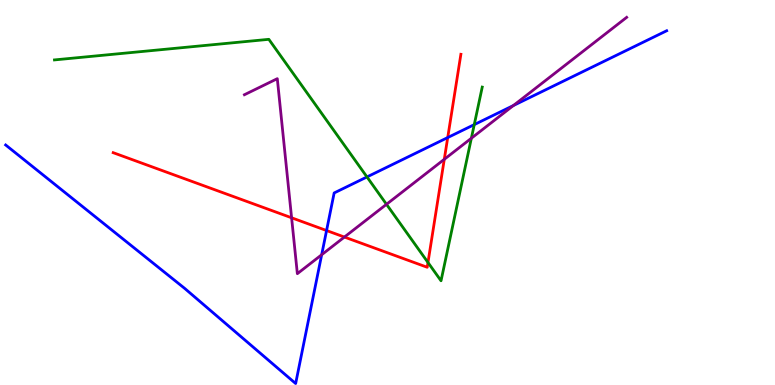[{'lines': ['blue', 'red'], 'intersections': [{'x': 4.21, 'y': 4.01}, {'x': 5.78, 'y': 6.43}]}, {'lines': ['green', 'red'], 'intersections': [{'x': 5.52, 'y': 3.18}]}, {'lines': ['purple', 'red'], 'intersections': [{'x': 3.76, 'y': 4.34}, {'x': 4.44, 'y': 3.84}, {'x': 5.73, 'y': 5.86}]}, {'lines': ['blue', 'green'], 'intersections': [{'x': 4.74, 'y': 5.4}, {'x': 6.12, 'y': 6.76}]}, {'lines': ['blue', 'purple'], 'intersections': [{'x': 4.15, 'y': 3.38}, {'x': 6.62, 'y': 7.26}]}, {'lines': ['green', 'purple'], 'intersections': [{'x': 4.99, 'y': 4.69}, {'x': 6.08, 'y': 6.41}]}]